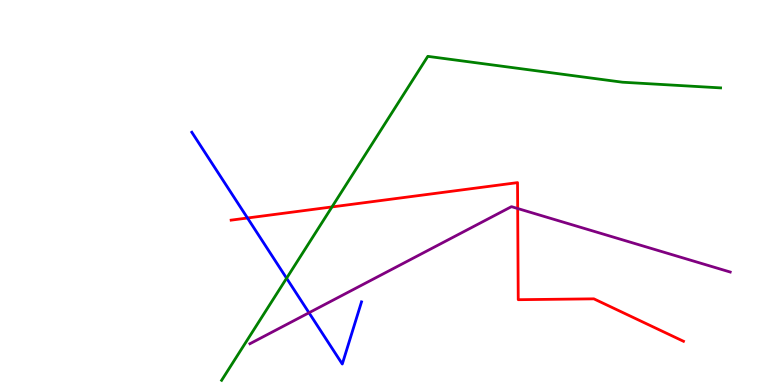[{'lines': ['blue', 'red'], 'intersections': [{'x': 3.19, 'y': 4.34}]}, {'lines': ['green', 'red'], 'intersections': [{'x': 4.28, 'y': 4.63}]}, {'lines': ['purple', 'red'], 'intersections': [{'x': 6.68, 'y': 4.58}]}, {'lines': ['blue', 'green'], 'intersections': [{'x': 3.7, 'y': 2.77}]}, {'lines': ['blue', 'purple'], 'intersections': [{'x': 3.99, 'y': 1.88}]}, {'lines': ['green', 'purple'], 'intersections': []}]